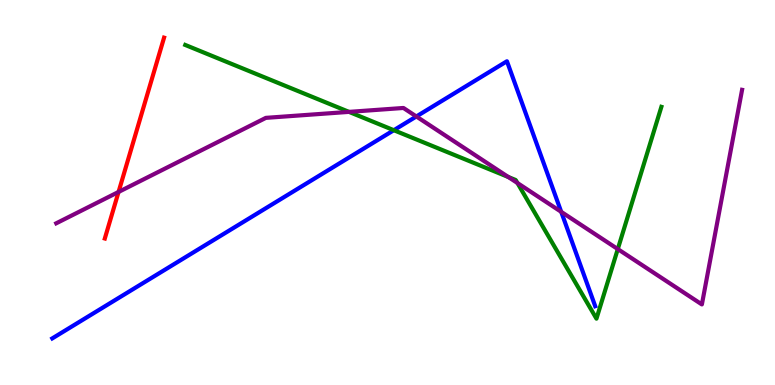[{'lines': ['blue', 'red'], 'intersections': []}, {'lines': ['green', 'red'], 'intersections': []}, {'lines': ['purple', 'red'], 'intersections': [{'x': 1.53, 'y': 5.01}]}, {'lines': ['blue', 'green'], 'intersections': [{'x': 5.08, 'y': 6.62}]}, {'lines': ['blue', 'purple'], 'intersections': [{'x': 5.37, 'y': 6.97}, {'x': 7.24, 'y': 4.5}]}, {'lines': ['green', 'purple'], 'intersections': [{'x': 4.5, 'y': 7.09}, {'x': 6.56, 'y': 5.4}, {'x': 6.68, 'y': 5.25}, {'x': 7.97, 'y': 3.53}]}]